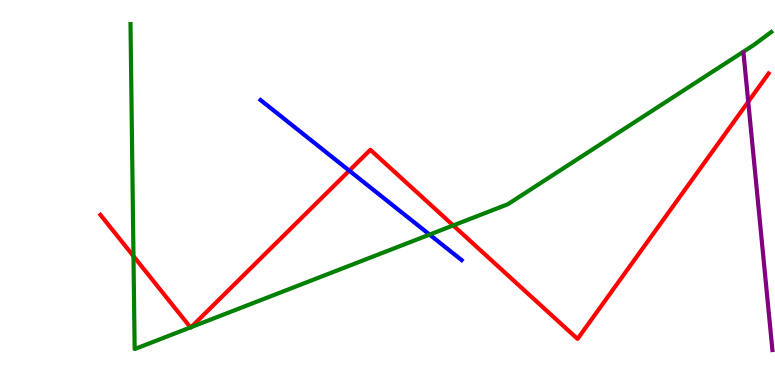[{'lines': ['blue', 'red'], 'intersections': [{'x': 4.51, 'y': 5.57}]}, {'lines': ['green', 'red'], 'intersections': [{'x': 1.72, 'y': 3.35}, {'x': 2.46, 'y': 1.5}, {'x': 2.47, 'y': 1.5}, {'x': 5.85, 'y': 4.14}]}, {'lines': ['purple', 'red'], 'intersections': [{'x': 9.65, 'y': 7.36}]}, {'lines': ['blue', 'green'], 'intersections': [{'x': 5.54, 'y': 3.91}]}, {'lines': ['blue', 'purple'], 'intersections': []}, {'lines': ['green', 'purple'], 'intersections': []}]